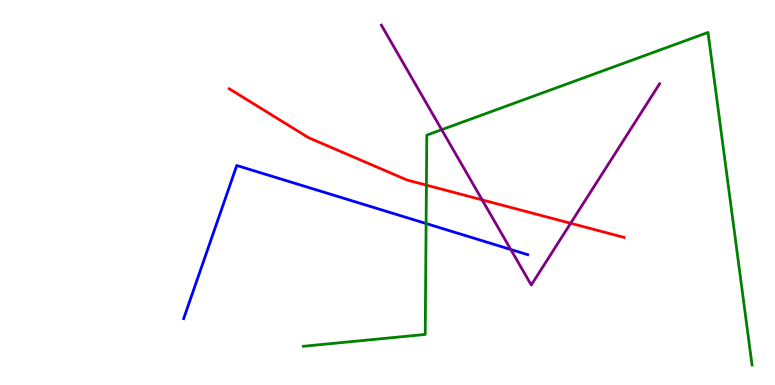[{'lines': ['blue', 'red'], 'intersections': []}, {'lines': ['green', 'red'], 'intersections': [{'x': 5.5, 'y': 5.19}]}, {'lines': ['purple', 'red'], 'intersections': [{'x': 6.22, 'y': 4.81}, {'x': 7.36, 'y': 4.2}]}, {'lines': ['blue', 'green'], 'intersections': [{'x': 5.5, 'y': 4.19}]}, {'lines': ['blue', 'purple'], 'intersections': [{'x': 6.59, 'y': 3.52}]}, {'lines': ['green', 'purple'], 'intersections': [{'x': 5.7, 'y': 6.63}]}]